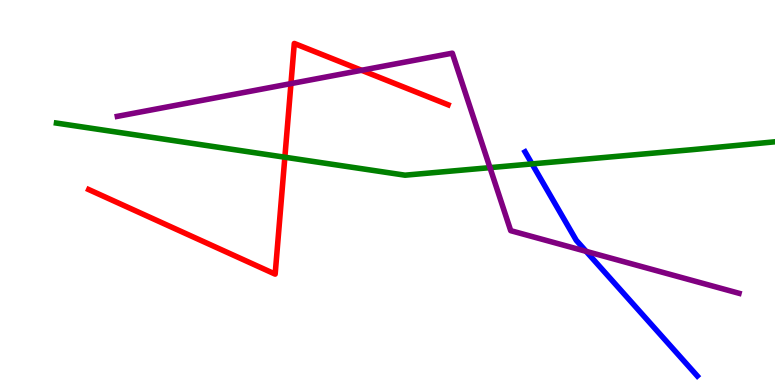[{'lines': ['blue', 'red'], 'intersections': []}, {'lines': ['green', 'red'], 'intersections': [{'x': 3.68, 'y': 5.92}]}, {'lines': ['purple', 'red'], 'intersections': [{'x': 3.75, 'y': 7.83}, {'x': 4.67, 'y': 8.17}]}, {'lines': ['blue', 'green'], 'intersections': [{'x': 6.86, 'y': 5.74}]}, {'lines': ['blue', 'purple'], 'intersections': [{'x': 7.56, 'y': 3.47}]}, {'lines': ['green', 'purple'], 'intersections': [{'x': 6.32, 'y': 5.65}]}]